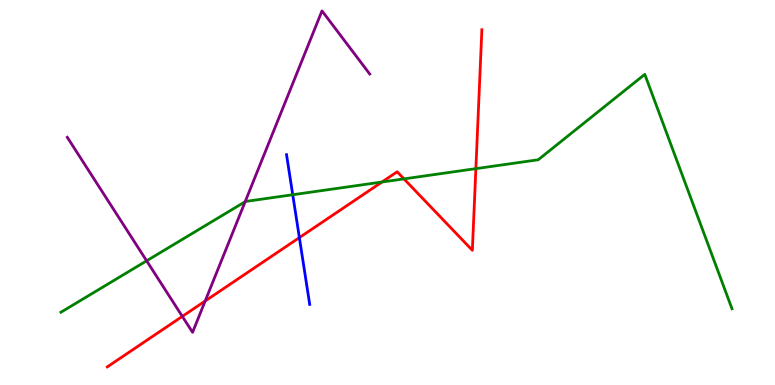[{'lines': ['blue', 'red'], 'intersections': [{'x': 3.86, 'y': 3.83}]}, {'lines': ['green', 'red'], 'intersections': [{'x': 4.93, 'y': 5.27}, {'x': 5.21, 'y': 5.35}, {'x': 6.14, 'y': 5.62}]}, {'lines': ['purple', 'red'], 'intersections': [{'x': 2.35, 'y': 1.78}, {'x': 2.65, 'y': 2.18}]}, {'lines': ['blue', 'green'], 'intersections': [{'x': 3.78, 'y': 4.94}]}, {'lines': ['blue', 'purple'], 'intersections': []}, {'lines': ['green', 'purple'], 'intersections': [{'x': 1.89, 'y': 3.23}, {'x': 3.16, 'y': 4.76}]}]